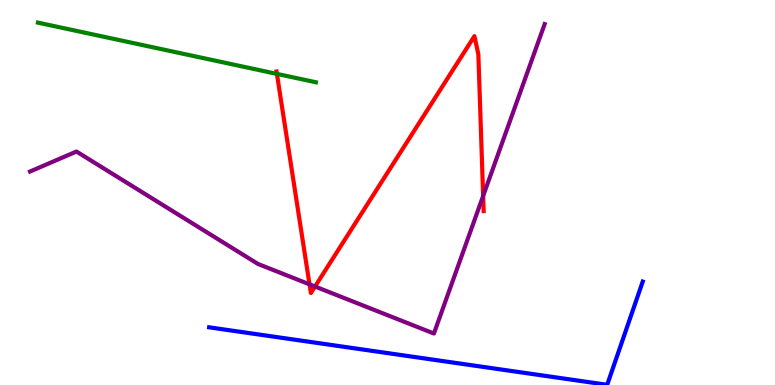[{'lines': ['blue', 'red'], 'intersections': []}, {'lines': ['green', 'red'], 'intersections': [{'x': 3.57, 'y': 8.08}]}, {'lines': ['purple', 'red'], 'intersections': [{'x': 3.99, 'y': 2.61}, {'x': 4.06, 'y': 2.56}, {'x': 6.23, 'y': 4.91}]}, {'lines': ['blue', 'green'], 'intersections': []}, {'lines': ['blue', 'purple'], 'intersections': []}, {'lines': ['green', 'purple'], 'intersections': []}]